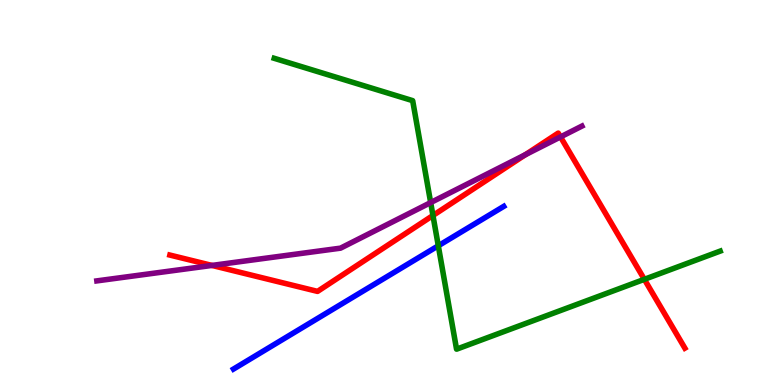[{'lines': ['blue', 'red'], 'intersections': []}, {'lines': ['green', 'red'], 'intersections': [{'x': 5.59, 'y': 4.4}, {'x': 8.31, 'y': 2.74}]}, {'lines': ['purple', 'red'], 'intersections': [{'x': 2.74, 'y': 3.11}, {'x': 6.78, 'y': 5.98}, {'x': 7.23, 'y': 6.44}]}, {'lines': ['blue', 'green'], 'intersections': [{'x': 5.66, 'y': 3.62}]}, {'lines': ['blue', 'purple'], 'intersections': []}, {'lines': ['green', 'purple'], 'intersections': [{'x': 5.56, 'y': 4.74}]}]